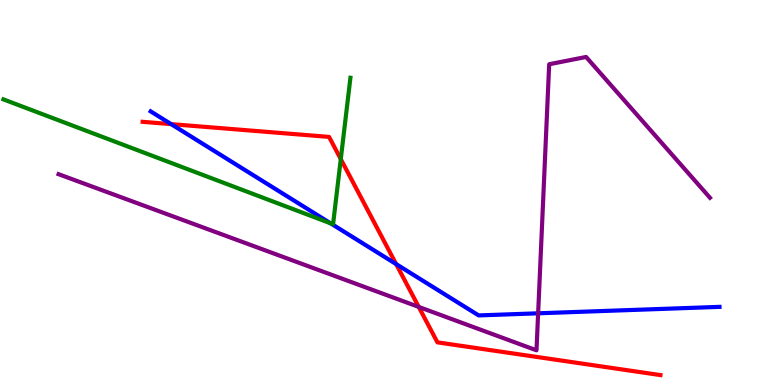[{'lines': ['blue', 'red'], 'intersections': [{'x': 2.21, 'y': 6.78}, {'x': 5.11, 'y': 3.14}]}, {'lines': ['green', 'red'], 'intersections': [{'x': 4.4, 'y': 5.87}]}, {'lines': ['purple', 'red'], 'intersections': [{'x': 5.4, 'y': 2.03}]}, {'lines': ['blue', 'green'], 'intersections': [{'x': 4.27, 'y': 4.2}]}, {'lines': ['blue', 'purple'], 'intersections': [{'x': 6.94, 'y': 1.86}]}, {'lines': ['green', 'purple'], 'intersections': []}]